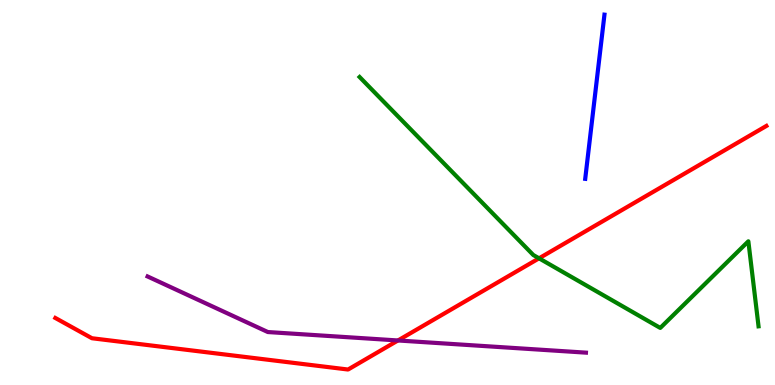[{'lines': ['blue', 'red'], 'intersections': []}, {'lines': ['green', 'red'], 'intersections': [{'x': 6.96, 'y': 3.29}]}, {'lines': ['purple', 'red'], 'intersections': [{'x': 5.13, 'y': 1.16}]}, {'lines': ['blue', 'green'], 'intersections': []}, {'lines': ['blue', 'purple'], 'intersections': []}, {'lines': ['green', 'purple'], 'intersections': []}]